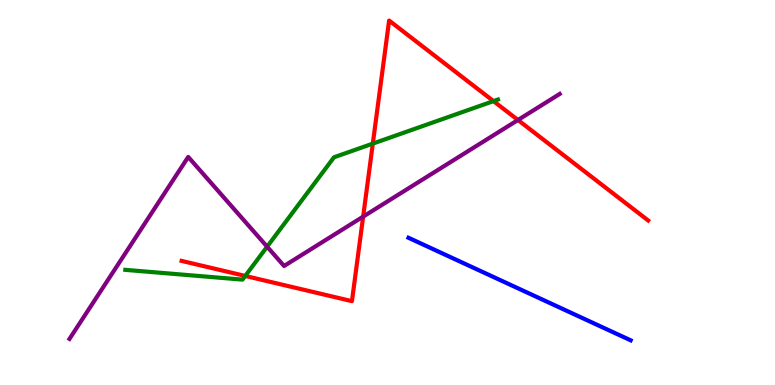[{'lines': ['blue', 'red'], 'intersections': []}, {'lines': ['green', 'red'], 'intersections': [{'x': 3.16, 'y': 2.83}, {'x': 4.81, 'y': 6.27}, {'x': 6.37, 'y': 7.37}]}, {'lines': ['purple', 'red'], 'intersections': [{'x': 4.69, 'y': 4.37}, {'x': 6.68, 'y': 6.88}]}, {'lines': ['blue', 'green'], 'intersections': []}, {'lines': ['blue', 'purple'], 'intersections': []}, {'lines': ['green', 'purple'], 'intersections': [{'x': 3.45, 'y': 3.59}]}]